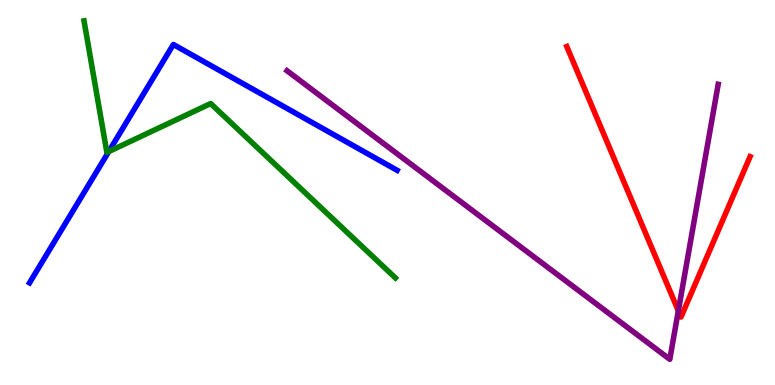[{'lines': ['blue', 'red'], 'intersections': []}, {'lines': ['green', 'red'], 'intersections': []}, {'lines': ['purple', 'red'], 'intersections': [{'x': 8.75, 'y': 1.93}]}, {'lines': ['blue', 'green'], 'intersections': [{'x': 1.4, 'y': 6.06}]}, {'lines': ['blue', 'purple'], 'intersections': []}, {'lines': ['green', 'purple'], 'intersections': []}]